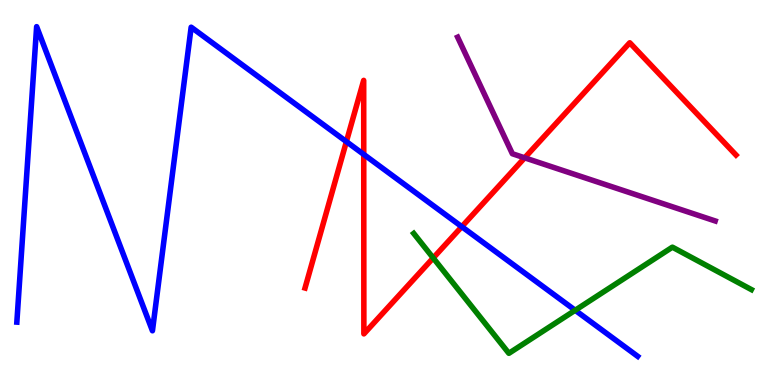[{'lines': ['blue', 'red'], 'intersections': [{'x': 4.47, 'y': 6.32}, {'x': 4.69, 'y': 5.99}, {'x': 5.96, 'y': 4.11}]}, {'lines': ['green', 'red'], 'intersections': [{'x': 5.59, 'y': 3.3}]}, {'lines': ['purple', 'red'], 'intersections': [{'x': 6.77, 'y': 5.9}]}, {'lines': ['blue', 'green'], 'intersections': [{'x': 7.42, 'y': 1.94}]}, {'lines': ['blue', 'purple'], 'intersections': []}, {'lines': ['green', 'purple'], 'intersections': []}]